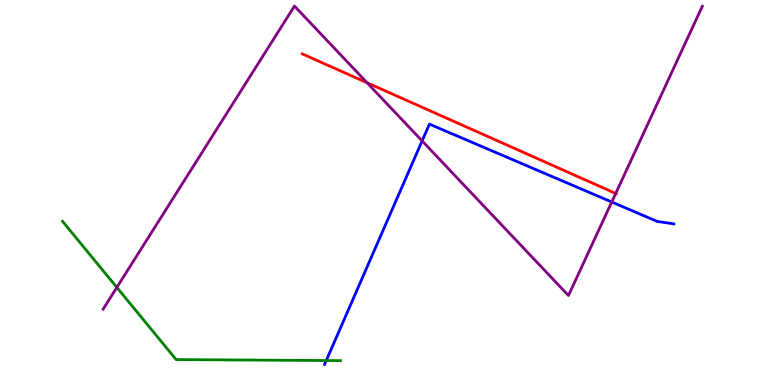[{'lines': ['blue', 'red'], 'intersections': []}, {'lines': ['green', 'red'], 'intersections': []}, {'lines': ['purple', 'red'], 'intersections': [{'x': 4.74, 'y': 7.85}, {'x': 7.94, 'y': 4.98}]}, {'lines': ['blue', 'green'], 'intersections': [{'x': 4.21, 'y': 0.635}]}, {'lines': ['blue', 'purple'], 'intersections': [{'x': 5.45, 'y': 6.34}, {'x': 7.89, 'y': 4.75}]}, {'lines': ['green', 'purple'], 'intersections': [{'x': 1.51, 'y': 2.53}]}]